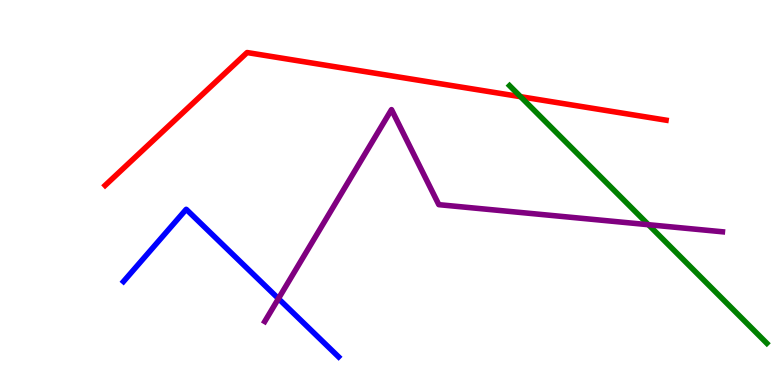[{'lines': ['blue', 'red'], 'intersections': []}, {'lines': ['green', 'red'], 'intersections': [{'x': 6.72, 'y': 7.49}]}, {'lines': ['purple', 'red'], 'intersections': []}, {'lines': ['blue', 'green'], 'intersections': []}, {'lines': ['blue', 'purple'], 'intersections': [{'x': 3.59, 'y': 2.24}]}, {'lines': ['green', 'purple'], 'intersections': [{'x': 8.37, 'y': 4.16}]}]